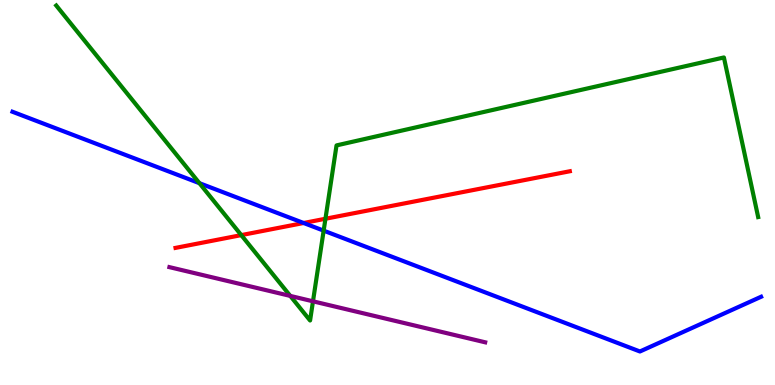[{'lines': ['blue', 'red'], 'intersections': [{'x': 3.92, 'y': 4.21}]}, {'lines': ['green', 'red'], 'intersections': [{'x': 3.11, 'y': 3.89}, {'x': 4.2, 'y': 4.32}]}, {'lines': ['purple', 'red'], 'intersections': []}, {'lines': ['blue', 'green'], 'intersections': [{'x': 2.57, 'y': 5.24}, {'x': 4.18, 'y': 4.01}]}, {'lines': ['blue', 'purple'], 'intersections': []}, {'lines': ['green', 'purple'], 'intersections': [{'x': 3.75, 'y': 2.31}, {'x': 4.04, 'y': 2.17}]}]